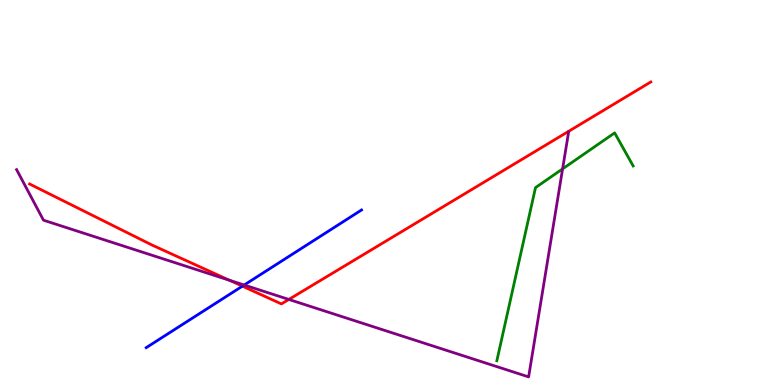[{'lines': ['blue', 'red'], 'intersections': [{'x': 3.13, 'y': 2.57}]}, {'lines': ['green', 'red'], 'intersections': []}, {'lines': ['purple', 'red'], 'intersections': [{'x': 2.96, 'y': 2.72}, {'x': 3.73, 'y': 2.22}]}, {'lines': ['blue', 'green'], 'intersections': []}, {'lines': ['blue', 'purple'], 'intersections': [{'x': 3.15, 'y': 2.6}]}, {'lines': ['green', 'purple'], 'intersections': [{'x': 7.26, 'y': 5.61}]}]